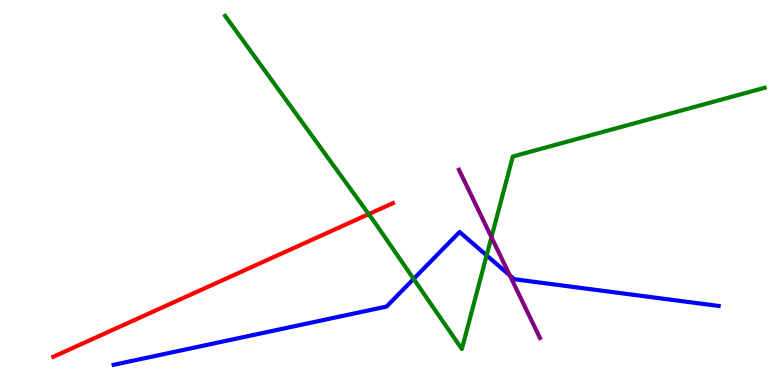[{'lines': ['blue', 'red'], 'intersections': []}, {'lines': ['green', 'red'], 'intersections': [{'x': 4.76, 'y': 4.44}]}, {'lines': ['purple', 'red'], 'intersections': []}, {'lines': ['blue', 'green'], 'intersections': [{'x': 5.34, 'y': 2.76}, {'x': 6.28, 'y': 3.37}]}, {'lines': ['blue', 'purple'], 'intersections': [{'x': 6.58, 'y': 2.85}]}, {'lines': ['green', 'purple'], 'intersections': [{'x': 6.34, 'y': 3.84}]}]